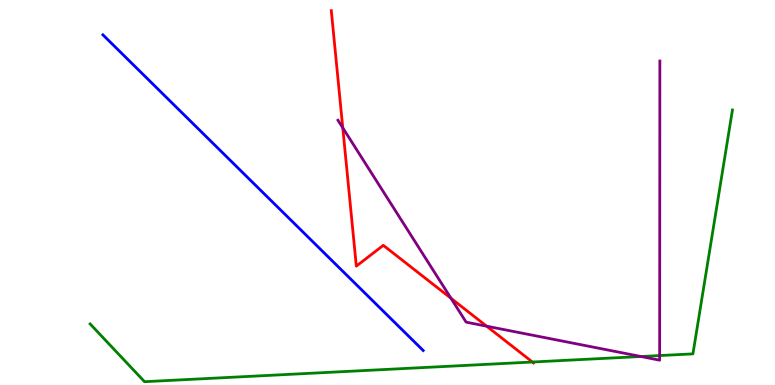[{'lines': ['blue', 'red'], 'intersections': []}, {'lines': ['green', 'red'], 'intersections': [{'x': 6.87, 'y': 0.597}]}, {'lines': ['purple', 'red'], 'intersections': [{'x': 4.42, 'y': 6.68}, {'x': 5.82, 'y': 2.25}, {'x': 6.28, 'y': 1.53}]}, {'lines': ['blue', 'green'], 'intersections': []}, {'lines': ['blue', 'purple'], 'intersections': []}, {'lines': ['green', 'purple'], 'intersections': [{'x': 8.27, 'y': 0.74}, {'x': 8.51, 'y': 0.765}]}]